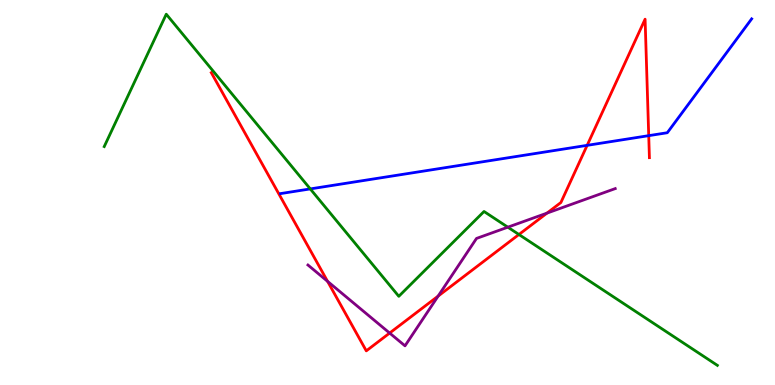[{'lines': ['blue', 'red'], 'intersections': [{'x': 7.58, 'y': 6.22}, {'x': 8.37, 'y': 6.48}]}, {'lines': ['green', 'red'], 'intersections': [{'x': 6.7, 'y': 3.91}]}, {'lines': ['purple', 'red'], 'intersections': [{'x': 4.23, 'y': 2.69}, {'x': 5.03, 'y': 1.35}, {'x': 5.65, 'y': 2.31}, {'x': 7.06, 'y': 4.46}]}, {'lines': ['blue', 'green'], 'intersections': [{'x': 4.0, 'y': 5.09}]}, {'lines': ['blue', 'purple'], 'intersections': []}, {'lines': ['green', 'purple'], 'intersections': [{'x': 6.55, 'y': 4.1}]}]